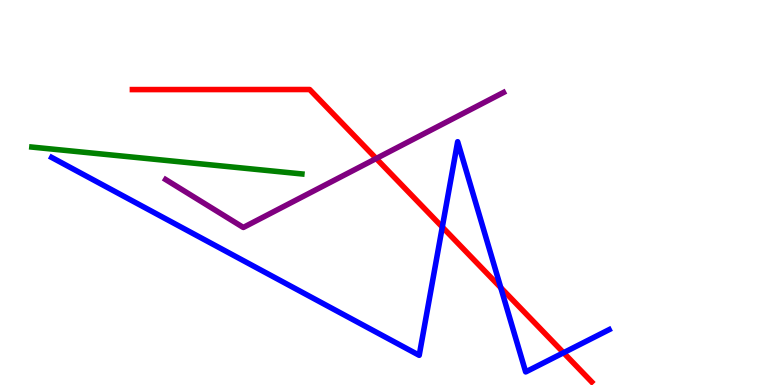[{'lines': ['blue', 'red'], 'intersections': [{'x': 5.71, 'y': 4.1}, {'x': 6.46, 'y': 2.53}, {'x': 7.27, 'y': 0.838}]}, {'lines': ['green', 'red'], 'intersections': []}, {'lines': ['purple', 'red'], 'intersections': [{'x': 4.85, 'y': 5.88}]}, {'lines': ['blue', 'green'], 'intersections': []}, {'lines': ['blue', 'purple'], 'intersections': []}, {'lines': ['green', 'purple'], 'intersections': []}]